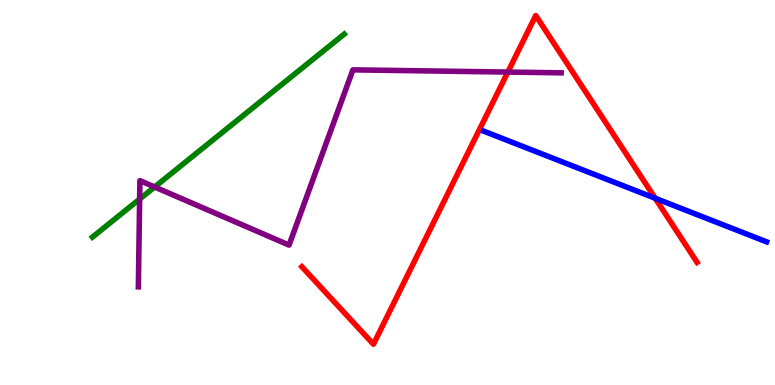[{'lines': ['blue', 'red'], 'intersections': [{'x': 8.45, 'y': 4.85}]}, {'lines': ['green', 'red'], 'intersections': []}, {'lines': ['purple', 'red'], 'intersections': [{'x': 6.55, 'y': 8.13}]}, {'lines': ['blue', 'green'], 'intersections': []}, {'lines': ['blue', 'purple'], 'intersections': []}, {'lines': ['green', 'purple'], 'intersections': [{'x': 1.8, 'y': 4.83}, {'x': 2.0, 'y': 5.14}]}]